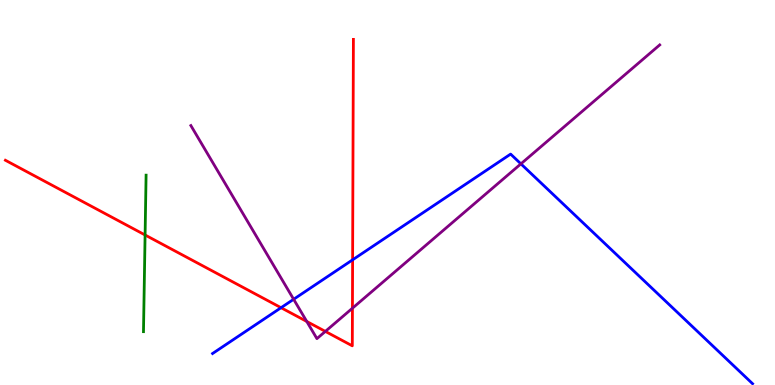[{'lines': ['blue', 'red'], 'intersections': [{'x': 3.63, 'y': 2.01}, {'x': 4.55, 'y': 3.25}]}, {'lines': ['green', 'red'], 'intersections': [{'x': 1.87, 'y': 3.9}]}, {'lines': ['purple', 'red'], 'intersections': [{'x': 3.96, 'y': 1.65}, {'x': 4.2, 'y': 1.39}, {'x': 4.55, 'y': 1.99}]}, {'lines': ['blue', 'green'], 'intersections': []}, {'lines': ['blue', 'purple'], 'intersections': [{'x': 3.79, 'y': 2.23}, {'x': 6.72, 'y': 5.74}]}, {'lines': ['green', 'purple'], 'intersections': []}]